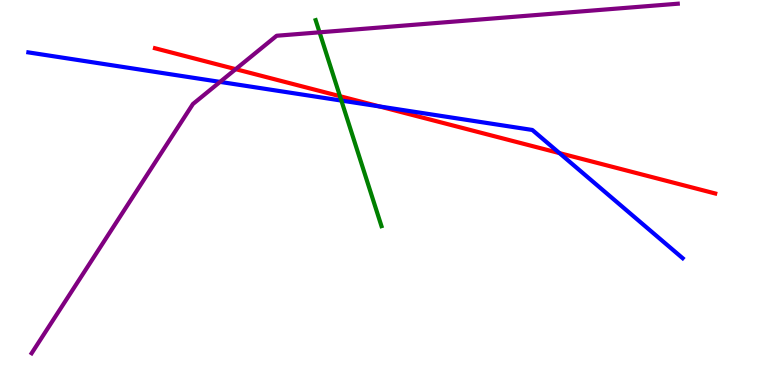[{'lines': ['blue', 'red'], 'intersections': [{'x': 4.9, 'y': 7.24}, {'x': 7.22, 'y': 6.02}]}, {'lines': ['green', 'red'], 'intersections': [{'x': 4.39, 'y': 7.5}]}, {'lines': ['purple', 'red'], 'intersections': [{'x': 3.04, 'y': 8.2}]}, {'lines': ['blue', 'green'], 'intersections': [{'x': 4.4, 'y': 7.39}]}, {'lines': ['blue', 'purple'], 'intersections': [{'x': 2.84, 'y': 7.87}]}, {'lines': ['green', 'purple'], 'intersections': [{'x': 4.12, 'y': 9.16}]}]